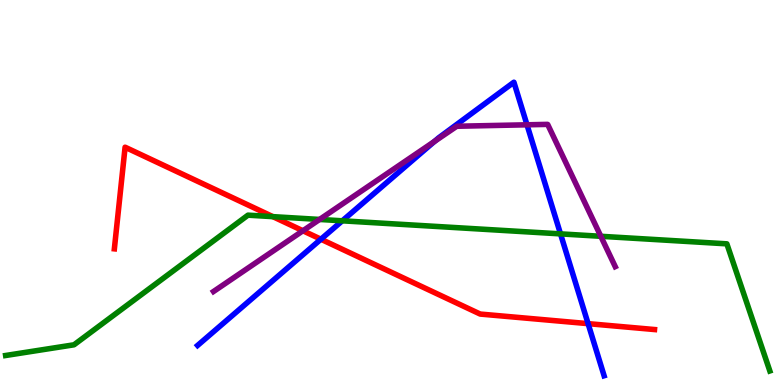[{'lines': ['blue', 'red'], 'intersections': [{'x': 4.14, 'y': 3.79}, {'x': 7.59, 'y': 1.59}]}, {'lines': ['green', 'red'], 'intersections': [{'x': 3.52, 'y': 4.37}]}, {'lines': ['purple', 'red'], 'intersections': [{'x': 3.91, 'y': 4.01}]}, {'lines': ['blue', 'green'], 'intersections': [{'x': 4.42, 'y': 4.26}, {'x': 7.23, 'y': 3.93}]}, {'lines': ['blue', 'purple'], 'intersections': [{'x': 5.61, 'y': 6.33}, {'x': 6.8, 'y': 6.76}]}, {'lines': ['green', 'purple'], 'intersections': [{'x': 4.12, 'y': 4.3}, {'x': 7.75, 'y': 3.86}]}]